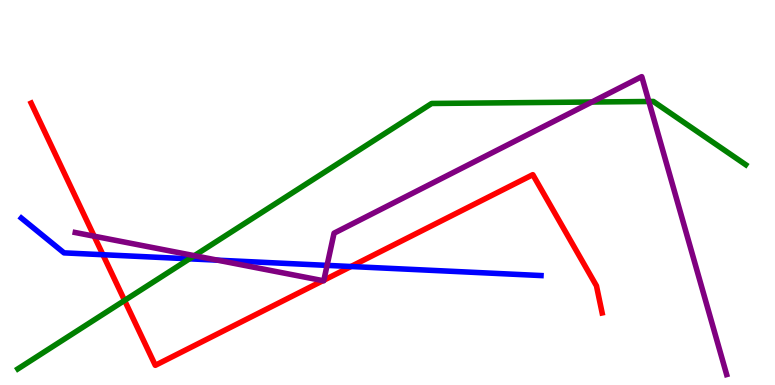[{'lines': ['blue', 'red'], 'intersections': [{'x': 1.33, 'y': 3.38}, {'x': 4.53, 'y': 3.08}]}, {'lines': ['green', 'red'], 'intersections': [{'x': 1.61, 'y': 2.2}]}, {'lines': ['purple', 'red'], 'intersections': [{'x': 1.21, 'y': 3.86}, {'x': 4.17, 'y': 2.71}, {'x': 4.18, 'y': 2.72}]}, {'lines': ['blue', 'green'], 'intersections': [{'x': 2.44, 'y': 3.28}]}, {'lines': ['blue', 'purple'], 'intersections': [{'x': 2.81, 'y': 3.24}, {'x': 4.22, 'y': 3.11}]}, {'lines': ['green', 'purple'], 'intersections': [{'x': 2.51, 'y': 3.36}, {'x': 7.64, 'y': 7.35}, {'x': 8.37, 'y': 7.36}]}]